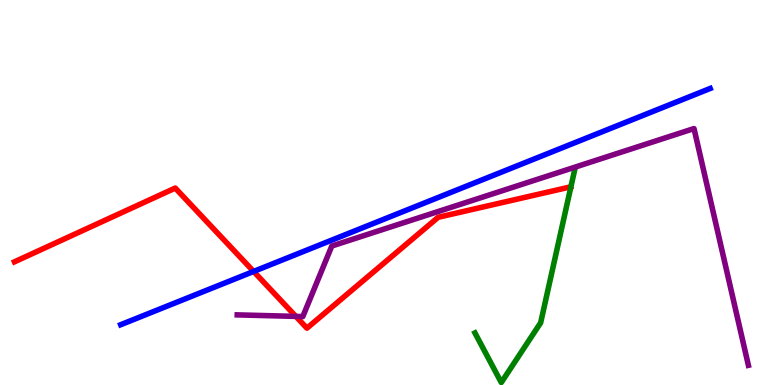[{'lines': ['blue', 'red'], 'intersections': [{'x': 3.27, 'y': 2.95}]}, {'lines': ['green', 'red'], 'intersections': []}, {'lines': ['purple', 'red'], 'intersections': [{'x': 3.82, 'y': 1.78}]}, {'lines': ['blue', 'green'], 'intersections': []}, {'lines': ['blue', 'purple'], 'intersections': []}, {'lines': ['green', 'purple'], 'intersections': []}]